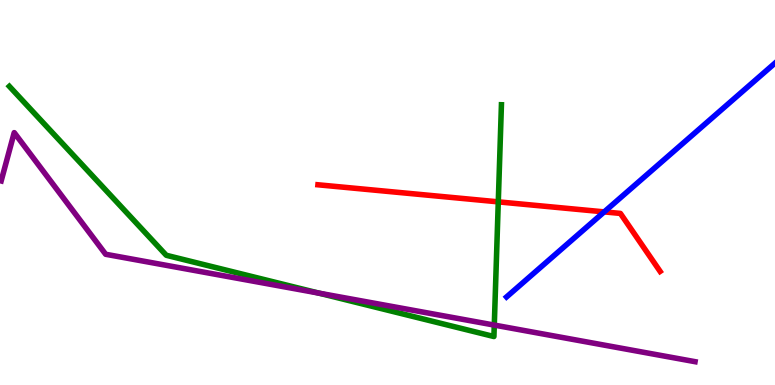[{'lines': ['blue', 'red'], 'intersections': [{'x': 7.8, 'y': 4.5}]}, {'lines': ['green', 'red'], 'intersections': [{'x': 6.43, 'y': 4.76}]}, {'lines': ['purple', 'red'], 'intersections': []}, {'lines': ['blue', 'green'], 'intersections': []}, {'lines': ['blue', 'purple'], 'intersections': []}, {'lines': ['green', 'purple'], 'intersections': [{'x': 4.12, 'y': 2.39}, {'x': 6.38, 'y': 1.56}]}]